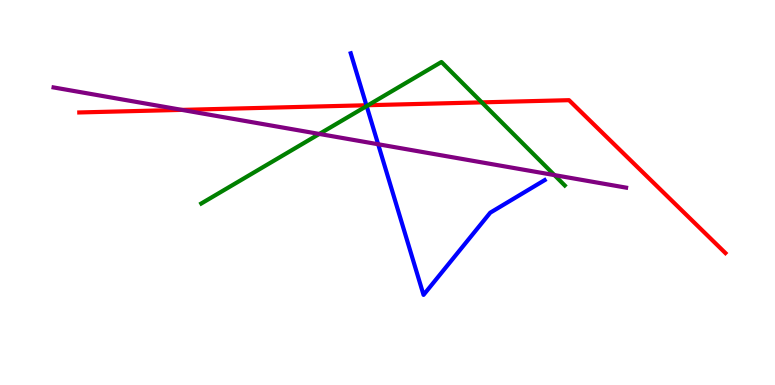[{'lines': ['blue', 'red'], 'intersections': [{'x': 4.73, 'y': 7.27}]}, {'lines': ['green', 'red'], 'intersections': [{'x': 4.75, 'y': 7.27}, {'x': 6.22, 'y': 7.34}]}, {'lines': ['purple', 'red'], 'intersections': [{'x': 2.35, 'y': 7.15}]}, {'lines': ['blue', 'green'], 'intersections': [{'x': 4.73, 'y': 7.24}]}, {'lines': ['blue', 'purple'], 'intersections': [{'x': 4.88, 'y': 6.25}]}, {'lines': ['green', 'purple'], 'intersections': [{'x': 4.12, 'y': 6.52}, {'x': 7.15, 'y': 5.45}]}]